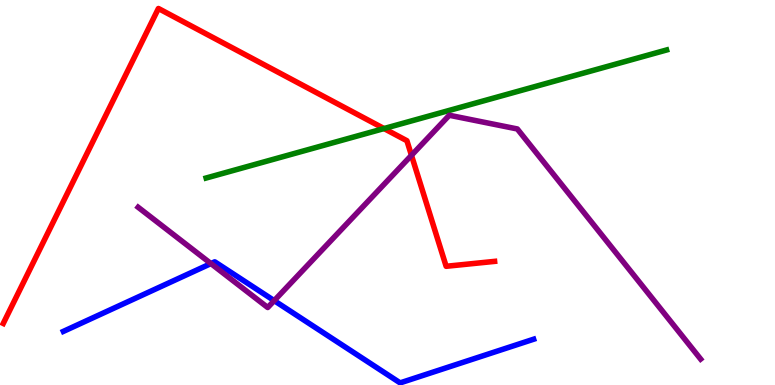[{'lines': ['blue', 'red'], 'intersections': []}, {'lines': ['green', 'red'], 'intersections': [{'x': 4.96, 'y': 6.66}]}, {'lines': ['purple', 'red'], 'intersections': [{'x': 5.31, 'y': 5.97}]}, {'lines': ['blue', 'green'], 'intersections': []}, {'lines': ['blue', 'purple'], 'intersections': [{'x': 2.72, 'y': 3.15}, {'x': 3.54, 'y': 2.19}]}, {'lines': ['green', 'purple'], 'intersections': []}]